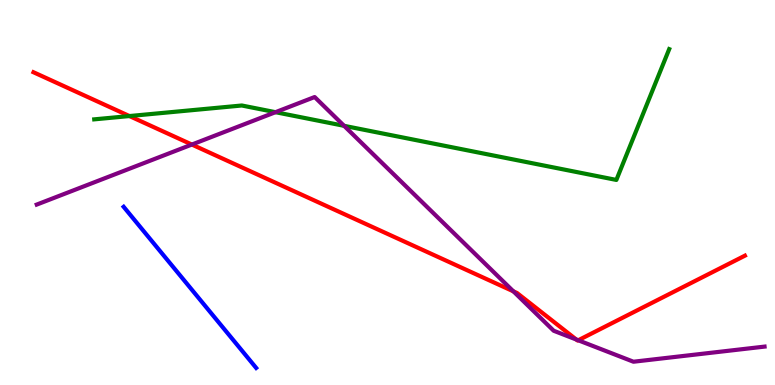[{'lines': ['blue', 'red'], 'intersections': []}, {'lines': ['green', 'red'], 'intersections': [{'x': 1.67, 'y': 6.99}]}, {'lines': ['purple', 'red'], 'intersections': [{'x': 2.48, 'y': 6.25}, {'x': 6.62, 'y': 2.43}, {'x': 7.44, 'y': 1.18}, {'x': 7.46, 'y': 1.16}]}, {'lines': ['blue', 'green'], 'intersections': []}, {'lines': ['blue', 'purple'], 'intersections': []}, {'lines': ['green', 'purple'], 'intersections': [{'x': 3.55, 'y': 7.09}, {'x': 4.44, 'y': 6.73}]}]